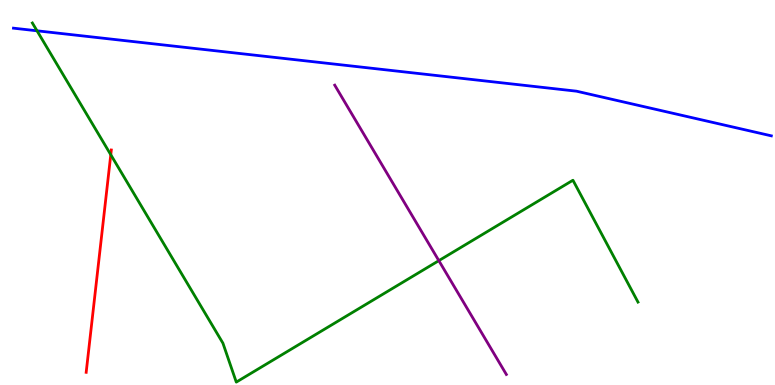[{'lines': ['blue', 'red'], 'intersections': []}, {'lines': ['green', 'red'], 'intersections': [{'x': 1.43, 'y': 5.98}]}, {'lines': ['purple', 'red'], 'intersections': []}, {'lines': ['blue', 'green'], 'intersections': [{'x': 0.478, 'y': 9.2}]}, {'lines': ['blue', 'purple'], 'intersections': []}, {'lines': ['green', 'purple'], 'intersections': [{'x': 5.66, 'y': 3.23}]}]